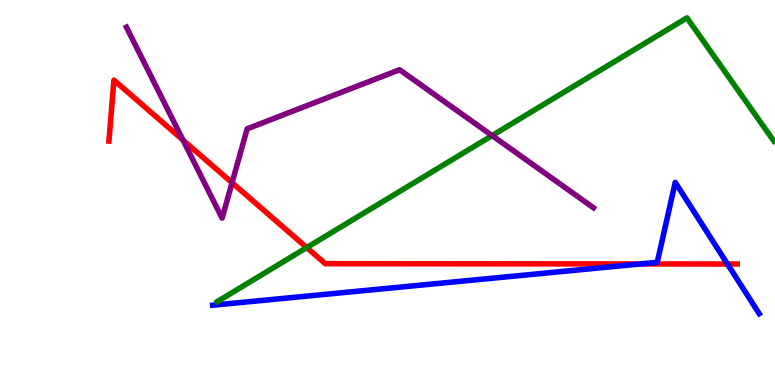[{'lines': ['blue', 'red'], 'intersections': [{'x': 8.26, 'y': 3.14}, {'x': 9.39, 'y': 3.14}]}, {'lines': ['green', 'red'], 'intersections': [{'x': 3.96, 'y': 3.57}]}, {'lines': ['purple', 'red'], 'intersections': [{'x': 2.36, 'y': 6.36}, {'x': 2.99, 'y': 5.25}]}, {'lines': ['blue', 'green'], 'intersections': []}, {'lines': ['blue', 'purple'], 'intersections': []}, {'lines': ['green', 'purple'], 'intersections': [{'x': 6.35, 'y': 6.48}]}]